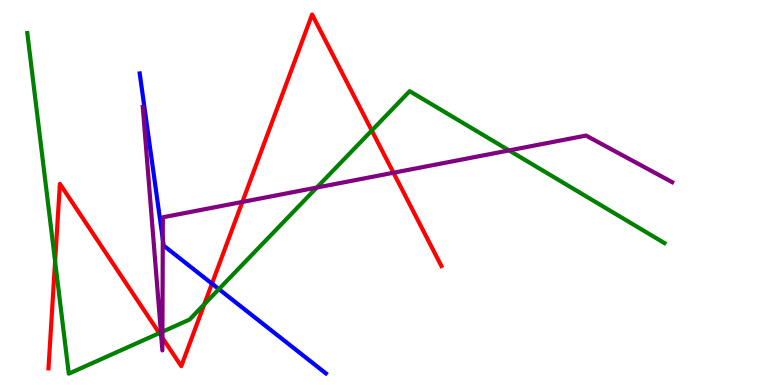[{'lines': ['blue', 'red'], 'intersections': [{'x': 2.73, 'y': 2.63}]}, {'lines': ['green', 'red'], 'intersections': [{'x': 0.711, 'y': 3.21}, {'x': 2.06, 'y': 1.35}, {'x': 2.64, 'y': 2.1}, {'x': 4.8, 'y': 6.61}]}, {'lines': ['purple', 'red'], 'intersections': [{'x': 2.08, 'y': 1.27}, {'x': 2.1, 'y': 1.23}, {'x': 3.13, 'y': 4.75}, {'x': 5.08, 'y': 5.51}]}, {'lines': ['blue', 'green'], 'intersections': [{'x': 2.82, 'y': 2.49}]}, {'lines': ['blue', 'purple'], 'intersections': [{'x': 2.1, 'y': 3.79}]}, {'lines': ['green', 'purple'], 'intersections': [{'x': 2.08, 'y': 1.37}, {'x': 2.1, 'y': 1.38}, {'x': 4.09, 'y': 5.13}, {'x': 6.57, 'y': 6.09}]}]